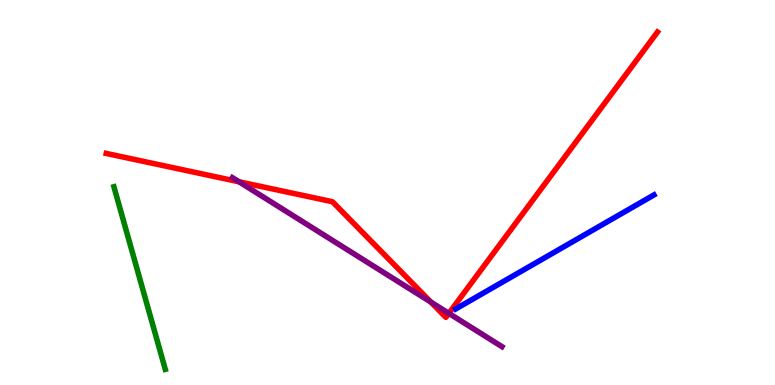[{'lines': ['blue', 'red'], 'intersections': []}, {'lines': ['green', 'red'], 'intersections': []}, {'lines': ['purple', 'red'], 'intersections': [{'x': 3.08, 'y': 5.28}, {'x': 5.56, 'y': 2.15}, {'x': 5.79, 'y': 1.86}]}, {'lines': ['blue', 'green'], 'intersections': []}, {'lines': ['blue', 'purple'], 'intersections': []}, {'lines': ['green', 'purple'], 'intersections': []}]